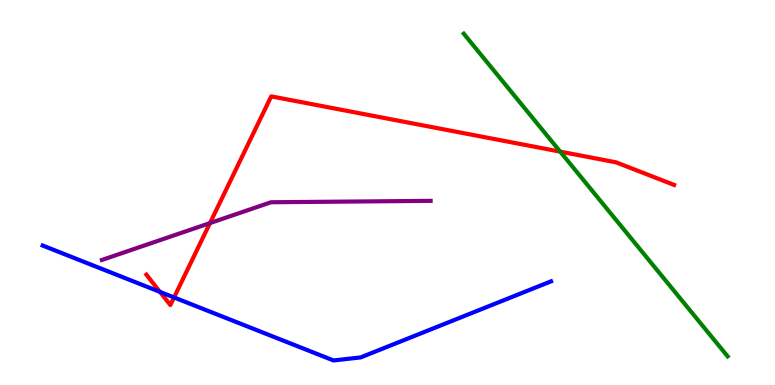[{'lines': ['blue', 'red'], 'intersections': [{'x': 2.06, 'y': 2.42}, {'x': 2.25, 'y': 2.27}]}, {'lines': ['green', 'red'], 'intersections': [{'x': 7.23, 'y': 6.06}]}, {'lines': ['purple', 'red'], 'intersections': [{'x': 2.71, 'y': 4.21}]}, {'lines': ['blue', 'green'], 'intersections': []}, {'lines': ['blue', 'purple'], 'intersections': []}, {'lines': ['green', 'purple'], 'intersections': []}]